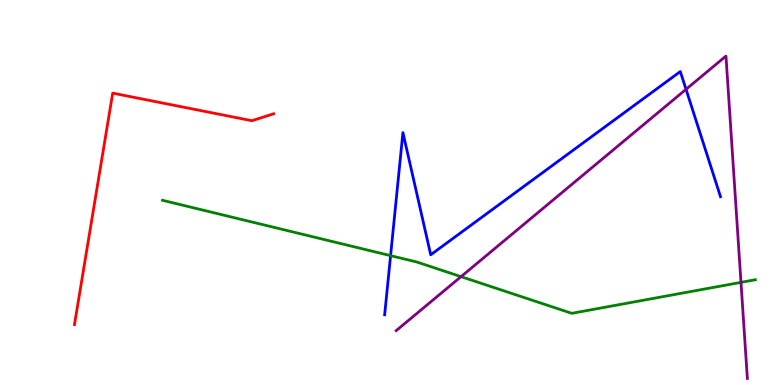[{'lines': ['blue', 'red'], 'intersections': []}, {'lines': ['green', 'red'], 'intersections': []}, {'lines': ['purple', 'red'], 'intersections': []}, {'lines': ['blue', 'green'], 'intersections': [{'x': 5.04, 'y': 3.36}]}, {'lines': ['blue', 'purple'], 'intersections': [{'x': 8.85, 'y': 7.68}]}, {'lines': ['green', 'purple'], 'intersections': [{'x': 5.95, 'y': 2.81}, {'x': 9.56, 'y': 2.67}]}]